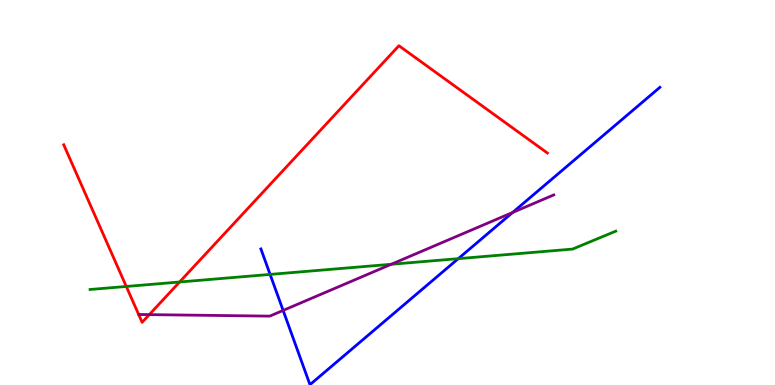[{'lines': ['blue', 'red'], 'intersections': []}, {'lines': ['green', 'red'], 'intersections': [{'x': 1.63, 'y': 2.56}, {'x': 2.32, 'y': 2.68}]}, {'lines': ['purple', 'red'], 'intersections': [{'x': 1.93, 'y': 1.83}]}, {'lines': ['blue', 'green'], 'intersections': [{'x': 3.49, 'y': 2.87}, {'x': 5.91, 'y': 3.28}]}, {'lines': ['blue', 'purple'], 'intersections': [{'x': 3.65, 'y': 1.94}, {'x': 6.61, 'y': 4.48}]}, {'lines': ['green', 'purple'], 'intersections': [{'x': 5.05, 'y': 3.14}]}]